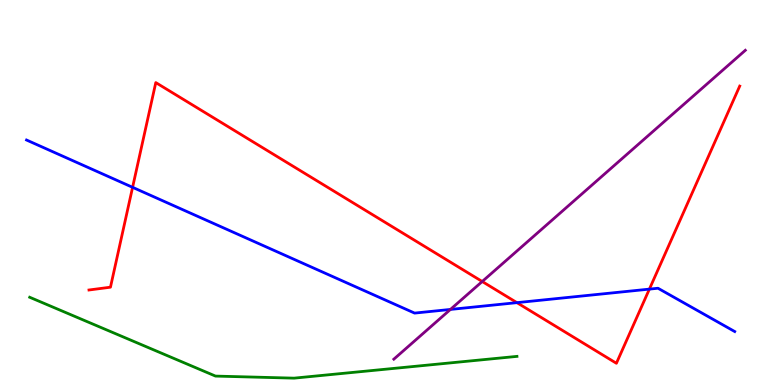[{'lines': ['blue', 'red'], 'intersections': [{'x': 1.71, 'y': 5.13}, {'x': 6.67, 'y': 2.14}, {'x': 8.38, 'y': 2.49}]}, {'lines': ['green', 'red'], 'intersections': []}, {'lines': ['purple', 'red'], 'intersections': [{'x': 6.22, 'y': 2.69}]}, {'lines': ['blue', 'green'], 'intersections': []}, {'lines': ['blue', 'purple'], 'intersections': [{'x': 5.81, 'y': 1.96}]}, {'lines': ['green', 'purple'], 'intersections': []}]